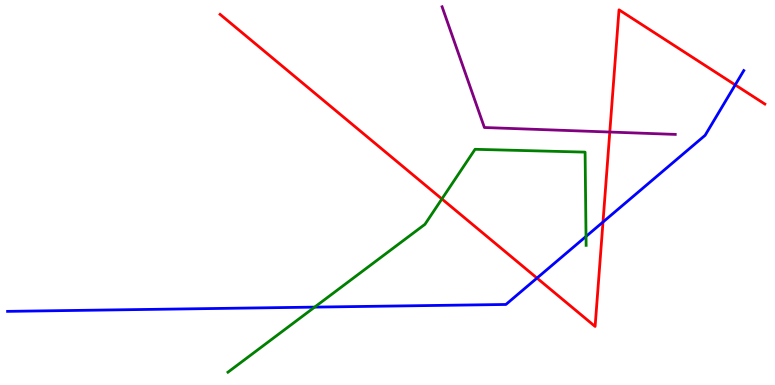[{'lines': ['blue', 'red'], 'intersections': [{'x': 6.93, 'y': 2.78}, {'x': 7.78, 'y': 4.23}, {'x': 9.49, 'y': 7.79}]}, {'lines': ['green', 'red'], 'intersections': [{'x': 5.7, 'y': 4.83}]}, {'lines': ['purple', 'red'], 'intersections': [{'x': 7.87, 'y': 6.57}]}, {'lines': ['blue', 'green'], 'intersections': [{'x': 4.06, 'y': 2.02}, {'x': 7.56, 'y': 3.86}]}, {'lines': ['blue', 'purple'], 'intersections': []}, {'lines': ['green', 'purple'], 'intersections': []}]